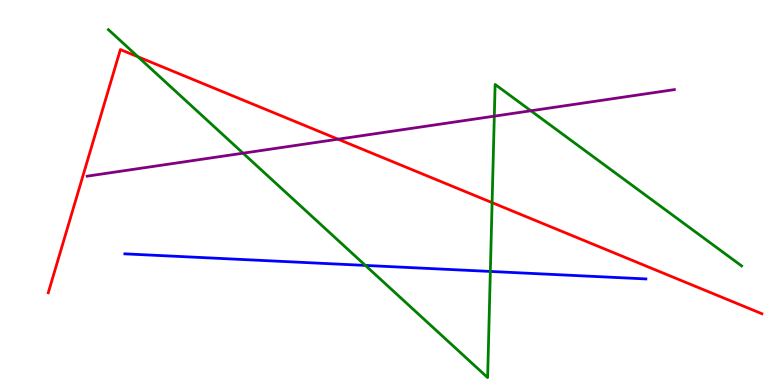[{'lines': ['blue', 'red'], 'intersections': []}, {'lines': ['green', 'red'], 'intersections': [{'x': 1.78, 'y': 8.52}, {'x': 6.35, 'y': 4.74}]}, {'lines': ['purple', 'red'], 'intersections': [{'x': 4.36, 'y': 6.38}]}, {'lines': ['blue', 'green'], 'intersections': [{'x': 4.71, 'y': 3.11}, {'x': 6.33, 'y': 2.95}]}, {'lines': ['blue', 'purple'], 'intersections': []}, {'lines': ['green', 'purple'], 'intersections': [{'x': 3.14, 'y': 6.02}, {'x': 6.38, 'y': 6.98}, {'x': 6.85, 'y': 7.12}]}]